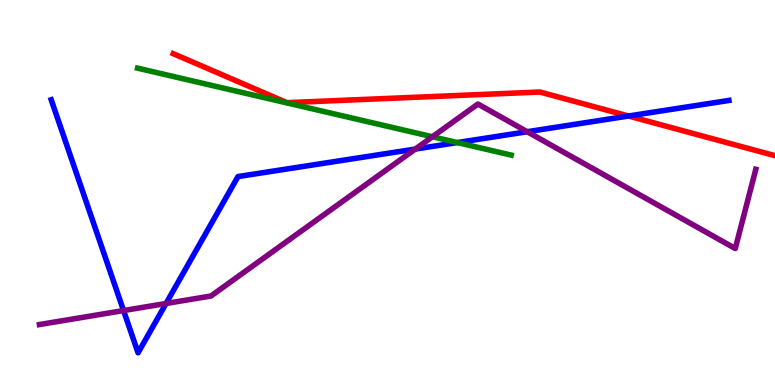[{'lines': ['blue', 'red'], 'intersections': [{'x': 8.11, 'y': 6.99}]}, {'lines': ['green', 'red'], 'intersections': []}, {'lines': ['purple', 'red'], 'intersections': []}, {'lines': ['blue', 'green'], 'intersections': [{'x': 5.9, 'y': 6.3}]}, {'lines': ['blue', 'purple'], 'intersections': [{'x': 1.59, 'y': 1.93}, {'x': 2.14, 'y': 2.12}, {'x': 5.36, 'y': 6.13}, {'x': 6.8, 'y': 6.58}]}, {'lines': ['green', 'purple'], 'intersections': [{'x': 5.58, 'y': 6.45}]}]